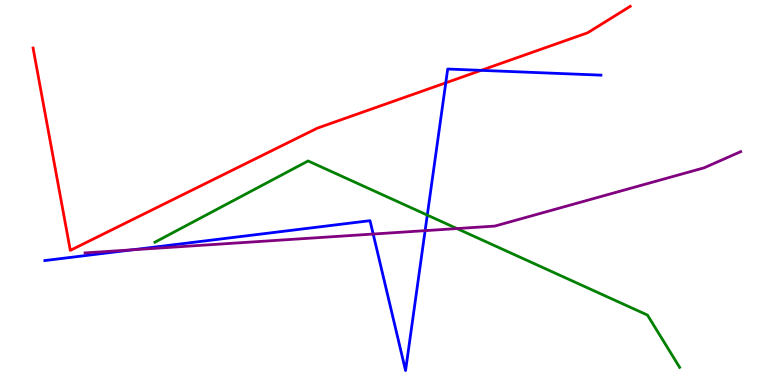[{'lines': ['blue', 'red'], 'intersections': [{'x': 5.75, 'y': 7.85}, {'x': 6.21, 'y': 8.17}]}, {'lines': ['green', 'red'], 'intersections': []}, {'lines': ['purple', 'red'], 'intersections': []}, {'lines': ['blue', 'green'], 'intersections': [{'x': 5.51, 'y': 4.41}]}, {'lines': ['blue', 'purple'], 'intersections': [{'x': 1.71, 'y': 3.51}, {'x': 4.82, 'y': 3.92}, {'x': 5.49, 'y': 4.01}]}, {'lines': ['green', 'purple'], 'intersections': [{'x': 5.9, 'y': 4.06}]}]